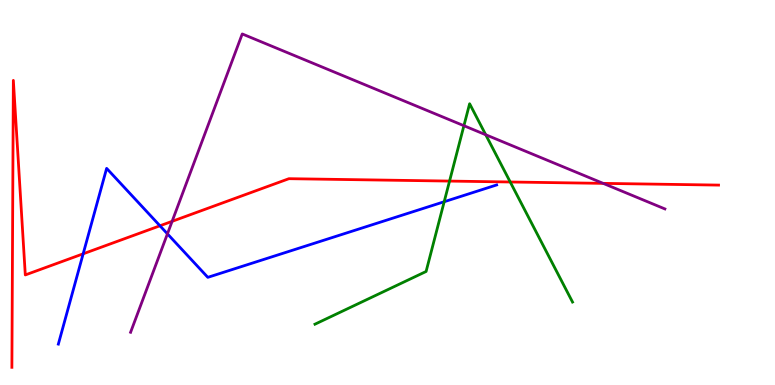[{'lines': ['blue', 'red'], 'intersections': [{'x': 1.07, 'y': 3.41}, {'x': 2.06, 'y': 4.14}]}, {'lines': ['green', 'red'], 'intersections': [{'x': 5.8, 'y': 5.3}, {'x': 6.58, 'y': 5.27}]}, {'lines': ['purple', 'red'], 'intersections': [{'x': 2.22, 'y': 4.25}, {'x': 7.78, 'y': 5.24}]}, {'lines': ['blue', 'green'], 'intersections': [{'x': 5.73, 'y': 4.76}]}, {'lines': ['blue', 'purple'], 'intersections': [{'x': 2.16, 'y': 3.93}]}, {'lines': ['green', 'purple'], 'intersections': [{'x': 5.99, 'y': 6.73}, {'x': 6.27, 'y': 6.5}]}]